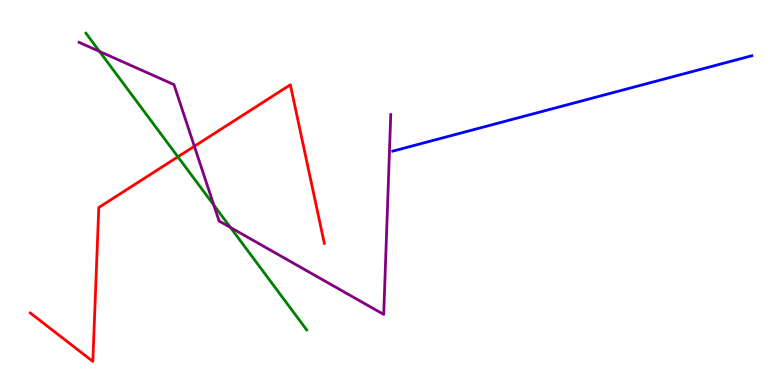[{'lines': ['blue', 'red'], 'intersections': []}, {'lines': ['green', 'red'], 'intersections': [{'x': 2.3, 'y': 5.93}]}, {'lines': ['purple', 'red'], 'intersections': [{'x': 2.51, 'y': 6.2}]}, {'lines': ['blue', 'green'], 'intersections': []}, {'lines': ['blue', 'purple'], 'intersections': []}, {'lines': ['green', 'purple'], 'intersections': [{'x': 1.28, 'y': 8.66}, {'x': 2.76, 'y': 4.67}, {'x': 2.97, 'y': 4.09}]}]